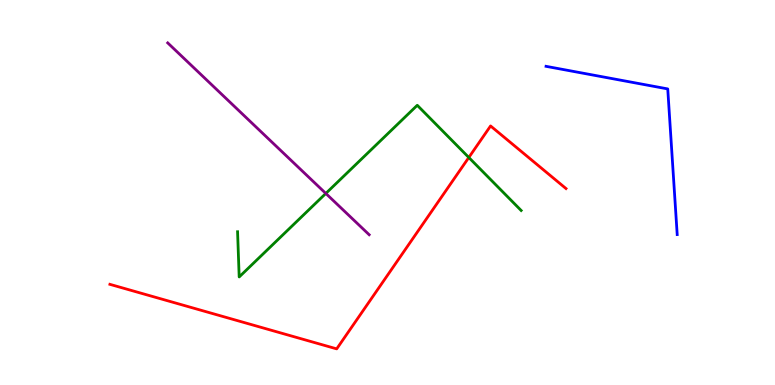[{'lines': ['blue', 'red'], 'intersections': []}, {'lines': ['green', 'red'], 'intersections': [{'x': 6.05, 'y': 5.91}]}, {'lines': ['purple', 'red'], 'intersections': []}, {'lines': ['blue', 'green'], 'intersections': []}, {'lines': ['blue', 'purple'], 'intersections': []}, {'lines': ['green', 'purple'], 'intersections': [{'x': 4.2, 'y': 4.98}]}]